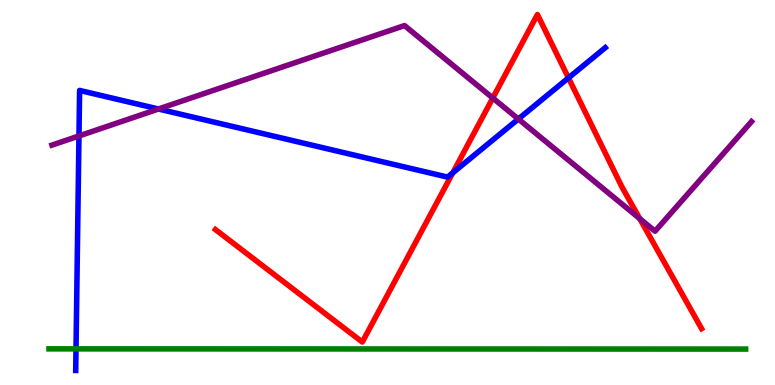[{'lines': ['blue', 'red'], 'intersections': [{'x': 5.84, 'y': 5.51}, {'x': 7.33, 'y': 7.98}]}, {'lines': ['green', 'red'], 'intersections': []}, {'lines': ['purple', 'red'], 'intersections': [{'x': 6.36, 'y': 7.45}, {'x': 8.25, 'y': 4.32}]}, {'lines': ['blue', 'green'], 'intersections': [{'x': 0.981, 'y': 0.938}]}, {'lines': ['blue', 'purple'], 'intersections': [{'x': 1.02, 'y': 6.47}, {'x': 2.04, 'y': 7.17}, {'x': 6.69, 'y': 6.91}]}, {'lines': ['green', 'purple'], 'intersections': []}]